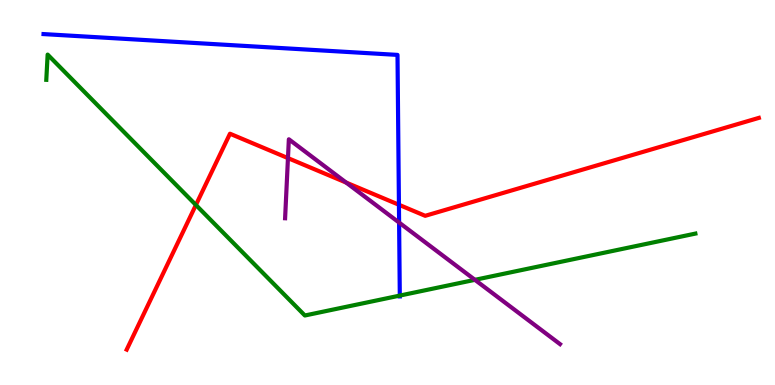[{'lines': ['blue', 'red'], 'intersections': [{'x': 5.15, 'y': 4.68}]}, {'lines': ['green', 'red'], 'intersections': [{'x': 2.53, 'y': 4.68}]}, {'lines': ['purple', 'red'], 'intersections': [{'x': 3.72, 'y': 5.89}, {'x': 4.47, 'y': 5.26}]}, {'lines': ['blue', 'green'], 'intersections': [{'x': 5.16, 'y': 2.32}]}, {'lines': ['blue', 'purple'], 'intersections': [{'x': 5.15, 'y': 4.22}]}, {'lines': ['green', 'purple'], 'intersections': [{'x': 6.13, 'y': 2.73}]}]